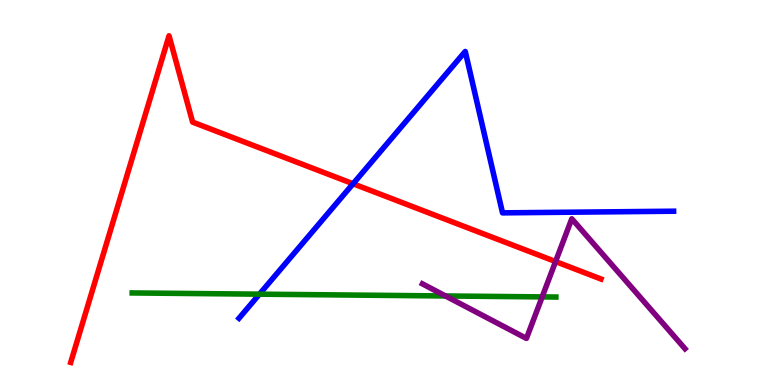[{'lines': ['blue', 'red'], 'intersections': [{'x': 4.56, 'y': 5.23}]}, {'lines': ['green', 'red'], 'intersections': []}, {'lines': ['purple', 'red'], 'intersections': [{'x': 7.17, 'y': 3.21}]}, {'lines': ['blue', 'green'], 'intersections': [{'x': 3.35, 'y': 2.36}]}, {'lines': ['blue', 'purple'], 'intersections': []}, {'lines': ['green', 'purple'], 'intersections': [{'x': 5.75, 'y': 2.31}, {'x': 7.0, 'y': 2.29}]}]